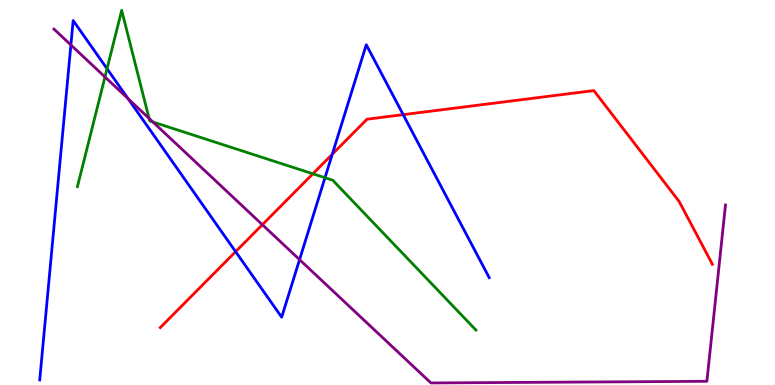[{'lines': ['blue', 'red'], 'intersections': [{'x': 3.04, 'y': 3.46}, {'x': 4.29, 'y': 5.99}, {'x': 5.2, 'y': 7.02}]}, {'lines': ['green', 'red'], 'intersections': [{'x': 4.04, 'y': 5.49}]}, {'lines': ['purple', 'red'], 'intersections': [{'x': 3.39, 'y': 4.16}]}, {'lines': ['blue', 'green'], 'intersections': [{'x': 1.38, 'y': 8.21}, {'x': 4.19, 'y': 5.38}]}, {'lines': ['blue', 'purple'], 'intersections': [{'x': 0.915, 'y': 8.83}, {'x': 1.65, 'y': 7.44}, {'x': 3.87, 'y': 3.26}]}, {'lines': ['green', 'purple'], 'intersections': [{'x': 1.35, 'y': 8.0}, {'x': 1.92, 'y': 6.93}, {'x': 1.97, 'y': 6.83}]}]